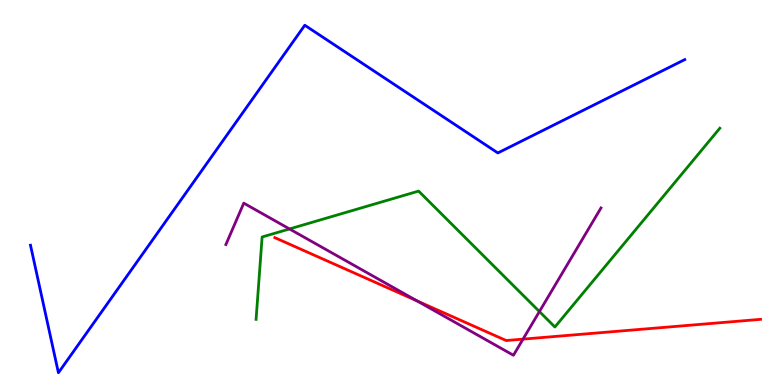[{'lines': ['blue', 'red'], 'intersections': []}, {'lines': ['green', 'red'], 'intersections': []}, {'lines': ['purple', 'red'], 'intersections': [{'x': 5.38, 'y': 2.18}, {'x': 6.75, 'y': 1.19}]}, {'lines': ['blue', 'green'], 'intersections': []}, {'lines': ['blue', 'purple'], 'intersections': []}, {'lines': ['green', 'purple'], 'intersections': [{'x': 3.74, 'y': 4.05}, {'x': 6.96, 'y': 1.91}]}]